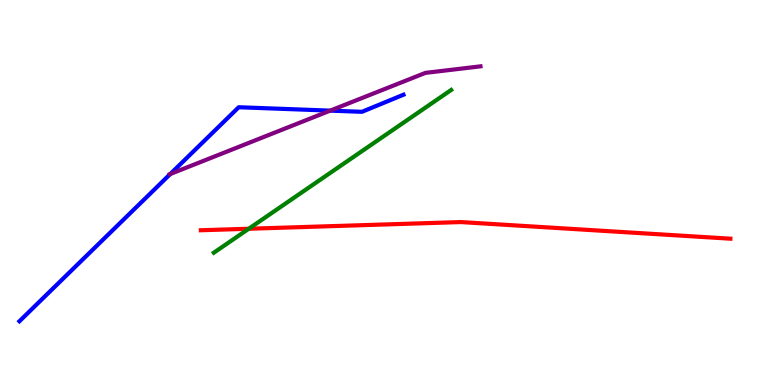[{'lines': ['blue', 'red'], 'intersections': []}, {'lines': ['green', 'red'], 'intersections': [{'x': 3.21, 'y': 4.06}]}, {'lines': ['purple', 'red'], 'intersections': []}, {'lines': ['blue', 'green'], 'intersections': []}, {'lines': ['blue', 'purple'], 'intersections': [{'x': 2.2, 'y': 5.48}, {'x': 4.26, 'y': 7.13}]}, {'lines': ['green', 'purple'], 'intersections': []}]